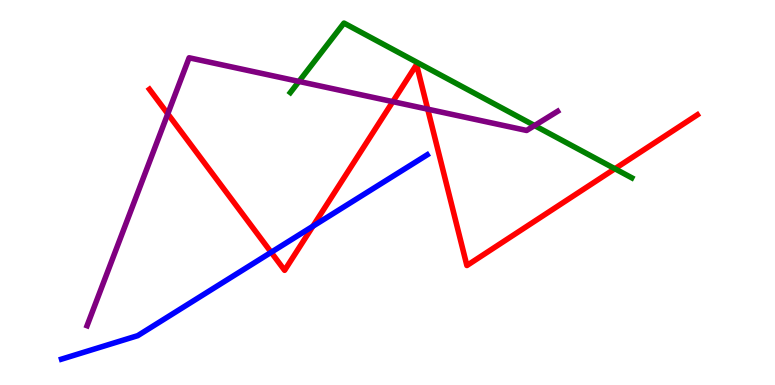[{'lines': ['blue', 'red'], 'intersections': [{'x': 3.5, 'y': 3.45}, {'x': 4.04, 'y': 4.12}]}, {'lines': ['green', 'red'], 'intersections': [{'x': 7.93, 'y': 5.62}]}, {'lines': ['purple', 'red'], 'intersections': [{'x': 2.16, 'y': 7.04}, {'x': 5.07, 'y': 7.36}, {'x': 5.52, 'y': 7.16}]}, {'lines': ['blue', 'green'], 'intersections': []}, {'lines': ['blue', 'purple'], 'intersections': []}, {'lines': ['green', 'purple'], 'intersections': [{'x': 3.86, 'y': 7.88}, {'x': 6.9, 'y': 6.74}]}]